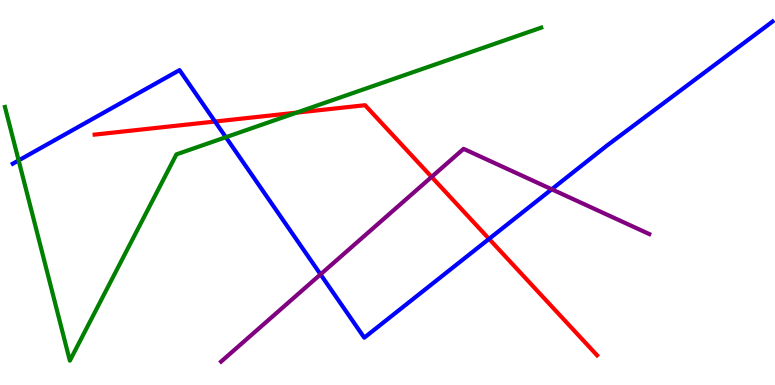[{'lines': ['blue', 'red'], 'intersections': [{'x': 2.77, 'y': 6.84}, {'x': 6.31, 'y': 3.8}]}, {'lines': ['green', 'red'], 'intersections': [{'x': 3.83, 'y': 7.07}]}, {'lines': ['purple', 'red'], 'intersections': [{'x': 5.57, 'y': 5.4}]}, {'lines': ['blue', 'green'], 'intersections': [{'x': 0.24, 'y': 5.83}, {'x': 2.91, 'y': 6.44}]}, {'lines': ['blue', 'purple'], 'intersections': [{'x': 4.14, 'y': 2.87}, {'x': 7.12, 'y': 5.08}]}, {'lines': ['green', 'purple'], 'intersections': []}]